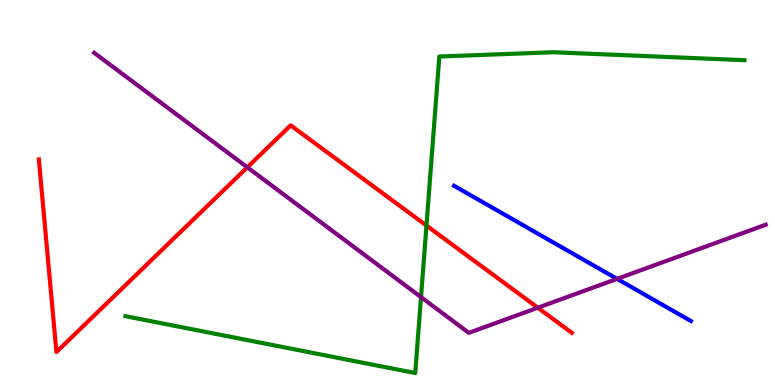[{'lines': ['blue', 'red'], 'intersections': []}, {'lines': ['green', 'red'], 'intersections': [{'x': 5.5, 'y': 4.14}]}, {'lines': ['purple', 'red'], 'intersections': [{'x': 3.19, 'y': 5.65}, {'x': 6.94, 'y': 2.01}]}, {'lines': ['blue', 'green'], 'intersections': []}, {'lines': ['blue', 'purple'], 'intersections': [{'x': 7.96, 'y': 2.76}]}, {'lines': ['green', 'purple'], 'intersections': [{'x': 5.43, 'y': 2.28}]}]